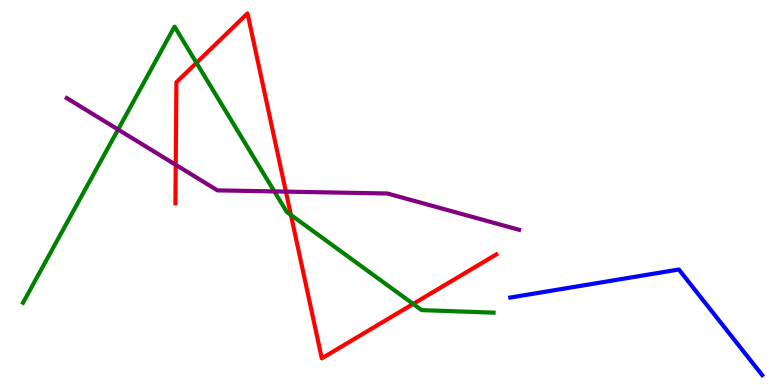[{'lines': ['blue', 'red'], 'intersections': []}, {'lines': ['green', 'red'], 'intersections': [{'x': 2.54, 'y': 8.37}, {'x': 3.75, 'y': 4.42}, {'x': 5.33, 'y': 2.11}]}, {'lines': ['purple', 'red'], 'intersections': [{'x': 2.27, 'y': 5.72}, {'x': 3.69, 'y': 5.02}]}, {'lines': ['blue', 'green'], 'intersections': []}, {'lines': ['blue', 'purple'], 'intersections': []}, {'lines': ['green', 'purple'], 'intersections': [{'x': 1.52, 'y': 6.64}, {'x': 3.54, 'y': 5.03}]}]